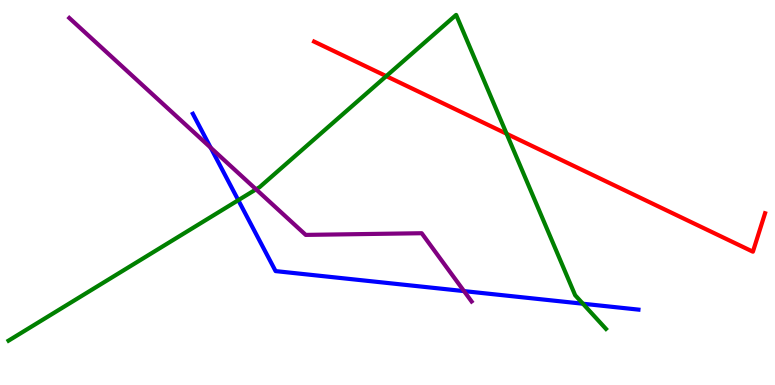[{'lines': ['blue', 'red'], 'intersections': []}, {'lines': ['green', 'red'], 'intersections': [{'x': 4.98, 'y': 8.02}, {'x': 6.54, 'y': 6.53}]}, {'lines': ['purple', 'red'], 'intersections': []}, {'lines': ['blue', 'green'], 'intersections': [{'x': 3.07, 'y': 4.8}, {'x': 7.52, 'y': 2.11}]}, {'lines': ['blue', 'purple'], 'intersections': [{'x': 2.72, 'y': 6.16}, {'x': 5.99, 'y': 2.44}]}, {'lines': ['green', 'purple'], 'intersections': [{'x': 3.3, 'y': 5.08}]}]